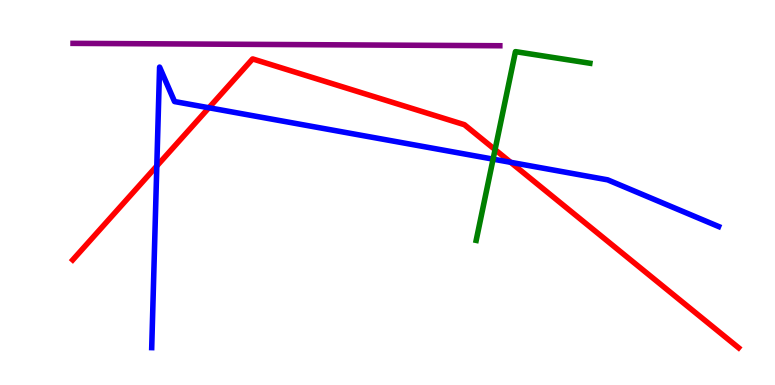[{'lines': ['blue', 'red'], 'intersections': [{'x': 2.02, 'y': 5.69}, {'x': 2.7, 'y': 7.2}, {'x': 6.59, 'y': 5.78}]}, {'lines': ['green', 'red'], 'intersections': [{'x': 6.39, 'y': 6.11}]}, {'lines': ['purple', 'red'], 'intersections': []}, {'lines': ['blue', 'green'], 'intersections': [{'x': 6.36, 'y': 5.87}]}, {'lines': ['blue', 'purple'], 'intersections': []}, {'lines': ['green', 'purple'], 'intersections': []}]